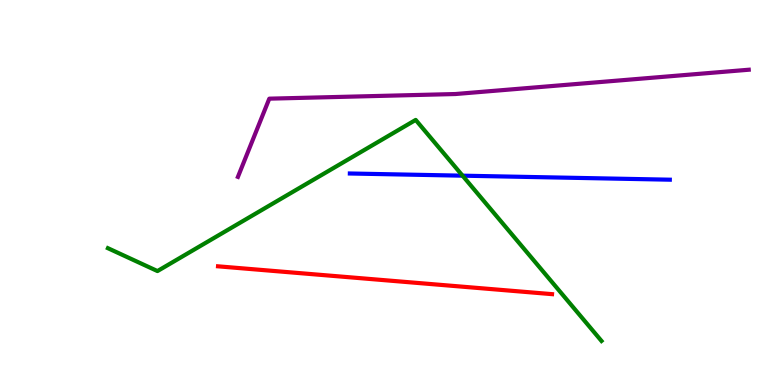[{'lines': ['blue', 'red'], 'intersections': []}, {'lines': ['green', 'red'], 'intersections': []}, {'lines': ['purple', 'red'], 'intersections': []}, {'lines': ['blue', 'green'], 'intersections': [{'x': 5.97, 'y': 5.44}]}, {'lines': ['blue', 'purple'], 'intersections': []}, {'lines': ['green', 'purple'], 'intersections': []}]